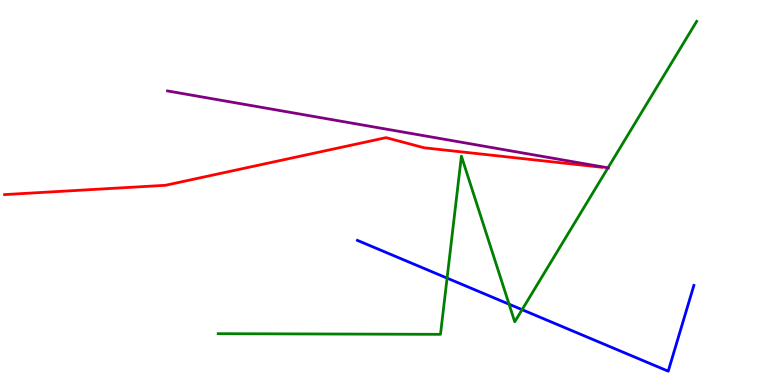[{'lines': ['blue', 'red'], 'intersections': []}, {'lines': ['green', 'red'], 'intersections': []}, {'lines': ['purple', 'red'], 'intersections': []}, {'lines': ['blue', 'green'], 'intersections': [{'x': 5.77, 'y': 2.78}, {'x': 6.57, 'y': 2.1}, {'x': 6.74, 'y': 1.96}]}, {'lines': ['blue', 'purple'], 'intersections': []}, {'lines': ['green', 'purple'], 'intersections': [{'x': 7.84, 'y': 5.64}]}]